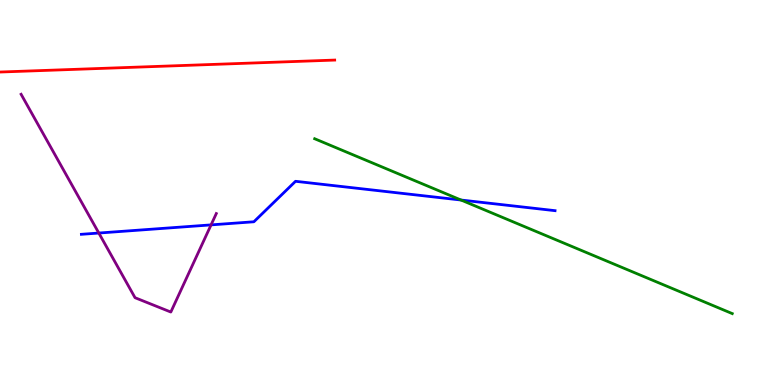[{'lines': ['blue', 'red'], 'intersections': []}, {'lines': ['green', 'red'], 'intersections': []}, {'lines': ['purple', 'red'], 'intersections': []}, {'lines': ['blue', 'green'], 'intersections': [{'x': 5.95, 'y': 4.8}]}, {'lines': ['blue', 'purple'], 'intersections': [{'x': 1.28, 'y': 3.95}, {'x': 2.72, 'y': 4.16}]}, {'lines': ['green', 'purple'], 'intersections': []}]